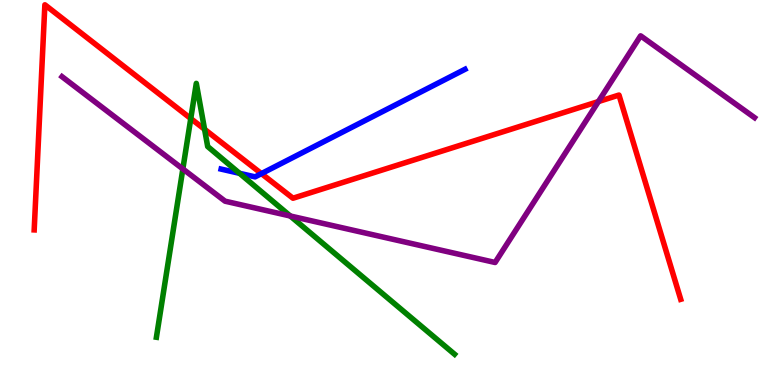[{'lines': ['blue', 'red'], 'intersections': [{'x': 3.37, 'y': 5.49}]}, {'lines': ['green', 'red'], 'intersections': [{'x': 2.46, 'y': 6.92}, {'x': 2.64, 'y': 6.64}]}, {'lines': ['purple', 'red'], 'intersections': [{'x': 7.72, 'y': 7.36}]}, {'lines': ['blue', 'green'], 'intersections': [{'x': 3.09, 'y': 5.5}]}, {'lines': ['blue', 'purple'], 'intersections': []}, {'lines': ['green', 'purple'], 'intersections': [{'x': 2.36, 'y': 5.61}, {'x': 3.75, 'y': 4.39}]}]